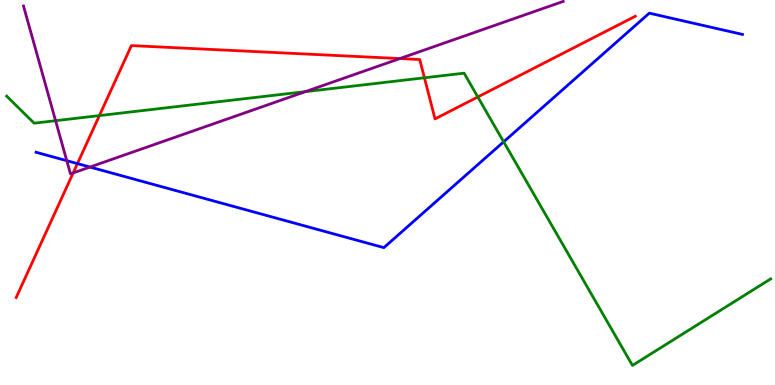[{'lines': ['blue', 'red'], 'intersections': [{'x': 0.999, 'y': 5.75}]}, {'lines': ['green', 'red'], 'intersections': [{'x': 1.28, 'y': 7.0}, {'x': 5.48, 'y': 7.98}, {'x': 6.17, 'y': 7.48}]}, {'lines': ['purple', 'red'], 'intersections': [{'x': 0.944, 'y': 5.51}, {'x': 5.16, 'y': 8.48}]}, {'lines': ['blue', 'green'], 'intersections': [{'x': 6.5, 'y': 6.32}]}, {'lines': ['blue', 'purple'], 'intersections': [{'x': 0.862, 'y': 5.83}, {'x': 1.16, 'y': 5.66}]}, {'lines': ['green', 'purple'], 'intersections': [{'x': 0.717, 'y': 6.87}, {'x': 3.94, 'y': 7.62}]}]